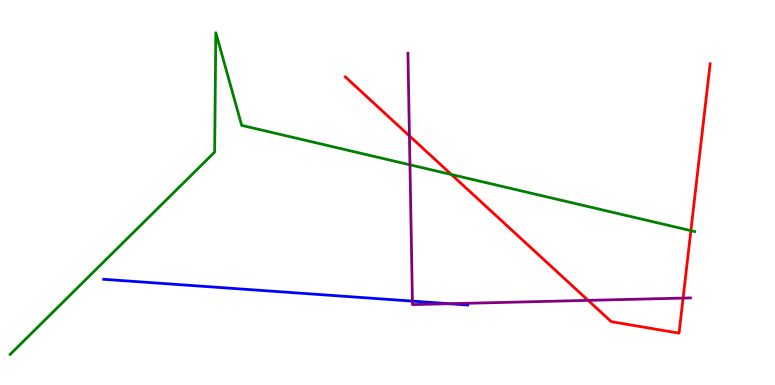[{'lines': ['blue', 'red'], 'intersections': []}, {'lines': ['green', 'red'], 'intersections': [{'x': 5.82, 'y': 5.47}, {'x': 8.91, 'y': 4.01}]}, {'lines': ['purple', 'red'], 'intersections': [{'x': 5.28, 'y': 6.47}, {'x': 7.59, 'y': 2.2}, {'x': 8.81, 'y': 2.26}]}, {'lines': ['blue', 'green'], 'intersections': []}, {'lines': ['blue', 'purple'], 'intersections': [{'x': 5.32, 'y': 2.18}, {'x': 5.8, 'y': 2.11}]}, {'lines': ['green', 'purple'], 'intersections': [{'x': 5.29, 'y': 5.72}]}]